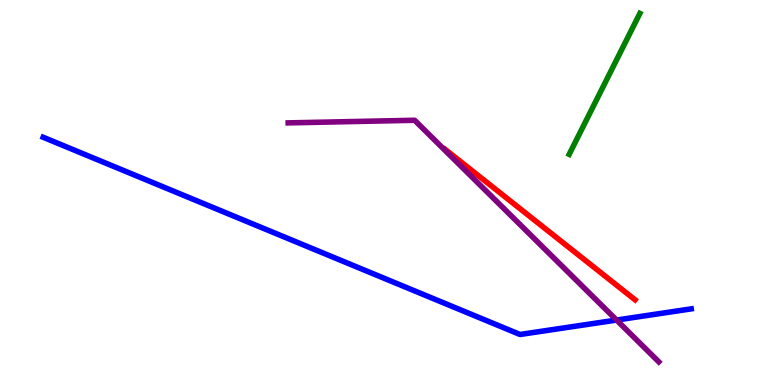[{'lines': ['blue', 'red'], 'intersections': []}, {'lines': ['green', 'red'], 'intersections': []}, {'lines': ['purple', 'red'], 'intersections': []}, {'lines': ['blue', 'green'], 'intersections': []}, {'lines': ['blue', 'purple'], 'intersections': [{'x': 7.96, 'y': 1.69}]}, {'lines': ['green', 'purple'], 'intersections': []}]